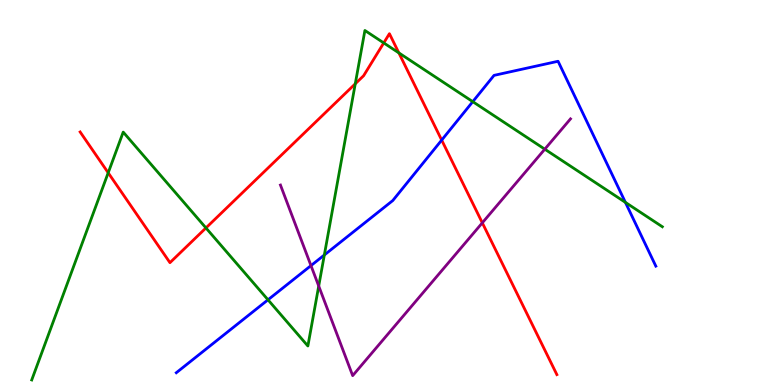[{'lines': ['blue', 'red'], 'intersections': [{'x': 5.7, 'y': 6.36}]}, {'lines': ['green', 'red'], 'intersections': [{'x': 1.4, 'y': 5.51}, {'x': 2.66, 'y': 4.08}, {'x': 4.58, 'y': 7.82}, {'x': 4.95, 'y': 8.89}, {'x': 5.15, 'y': 8.63}]}, {'lines': ['purple', 'red'], 'intersections': [{'x': 6.22, 'y': 4.21}]}, {'lines': ['blue', 'green'], 'intersections': [{'x': 3.46, 'y': 2.21}, {'x': 4.18, 'y': 3.38}, {'x': 6.1, 'y': 7.36}, {'x': 8.07, 'y': 4.74}]}, {'lines': ['blue', 'purple'], 'intersections': [{'x': 4.01, 'y': 3.1}]}, {'lines': ['green', 'purple'], 'intersections': [{'x': 4.11, 'y': 2.57}, {'x': 7.03, 'y': 6.13}]}]